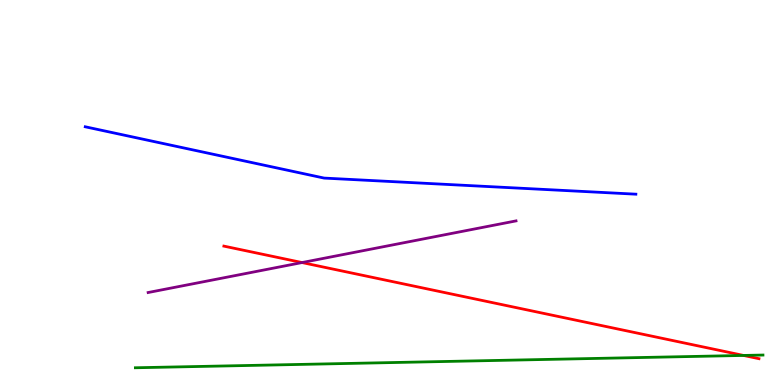[{'lines': ['blue', 'red'], 'intersections': []}, {'lines': ['green', 'red'], 'intersections': [{'x': 9.59, 'y': 0.768}]}, {'lines': ['purple', 'red'], 'intersections': [{'x': 3.9, 'y': 3.18}]}, {'lines': ['blue', 'green'], 'intersections': []}, {'lines': ['blue', 'purple'], 'intersections': []}, {'lines': ['green', 'purple'], 'intersections': []}]